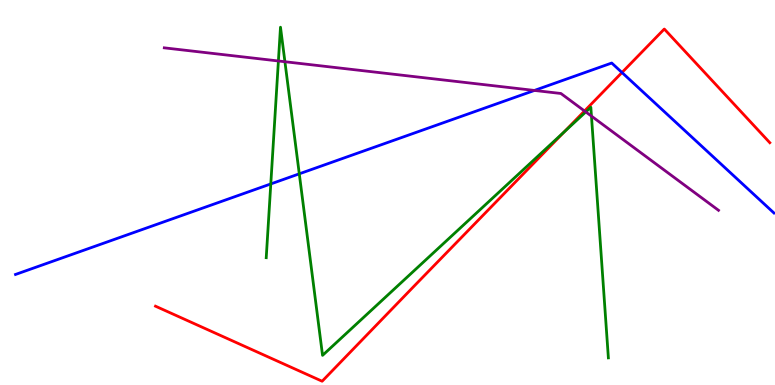[{'lines': ['blue', 'red'], 'intersections': [{'x': 8.03, 'y': 8.12}]}, {'lines': ['green', 'red'], 'intersections': [{'x': 7.28, 'y': 6.57}]}, {'lines': ['purple', 'red'], 'intersections': [{'x': 7.54, 'y': 7.12}]}, {'lines': ['blue', 'green'], 'intersections': [{'x': 3.49, 'y': 5.22}, {'x': 3.86, 'y': 5.49}]}, {'lines': ['blue', 'purple'], 'intersections': [{'x': 6.9, 'y': 7.65}]}, {'lines': ['green', 'purple'], 'intersections': [{'x': 3.59, 'y': 8.42}, {'x': 3.68, 'y': 8.4}, {'x': 7.56, 'y': 7.09}, {'x': 7.63, 'y': 6.98}]}]